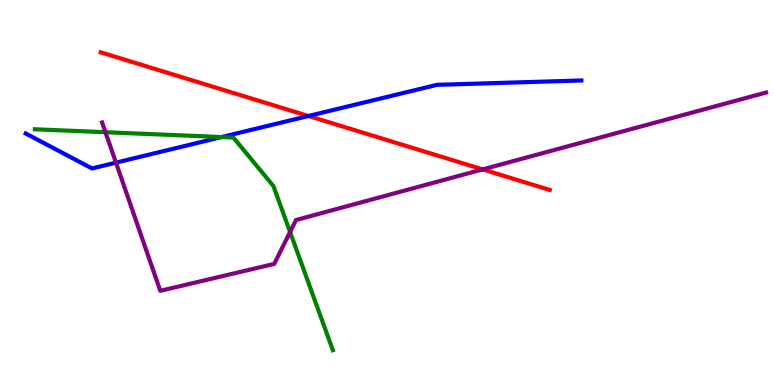[{'lines': ['blue', 'red'], 'intersections': [{'x': 3.98, 'y': 6.99}]}, {'lines': ['green', 'red'], 'intersections': []}, {'lines': ['purple', 'red'], 'intersections': [{'x': 6.23, 'y': 5.6}]}, {'lines': ['blue', 'green'], 'intersections': [{'x': 2.86, 'y': 6.44}]}, {'lines': ['blue', 'purple'], 'intersections': [{'x': 1.5, 'y': 5.78}]}, {'lines': ['green', 'purple'], 'intersections': [{'x': 1.36, 'y': 6.57}, {'x': 3.74, 'y': 3.97}]}]